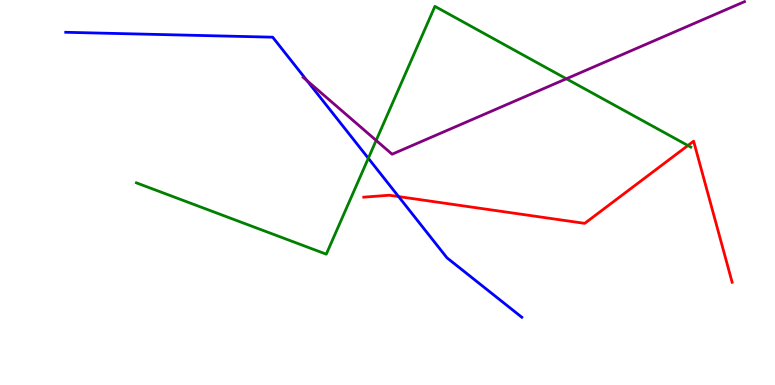[{'lines': ['blue', 'red'], 'intersections': [{'x': 5.14, 'y': 4.89}]}, {'lines': ['green', 'red'], 'intersections': [{'x': 8.88, 'y': 6.22}]}, {'lines': ['purple', 'red'], 'intersections': []}, {'lines': ['blue', 'green'], 'intersections': [{'x': 4.75, 'y': 5.89}]}, {'lines': ['blue', 'purple'], 'intersections': [{'x': 3.96, 'y': 7.91}]}, {'lines': ['green', 'purple'], 'intersections': [{'x': 4.85, 'y': 6.35}, {'x': 7.31, 'y': 7.95}]}]